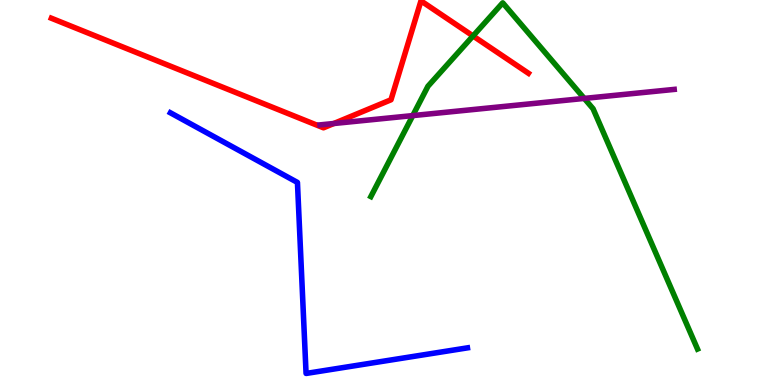[{'lines': ['blue', 'red'], 'intersections': []}, {'lines': ['green', 'red'], 'intersections': [{'x': 6.1, 'y': 9.07}]}, {'lines': ['purple', 'red'], 'intersections': [{'x': 4.31, 'y': 6.79}]}, {'lines': ['blue', 'green'], 'intersections': []}, {'lines': ['blue', 'purple'], 'intersections': []}, {'lines': ['green', 'purple'], 'intersections': [{'x': 5.33, 'y': 7.0}, {'x': 7.54, 'y': 7.44}]}]